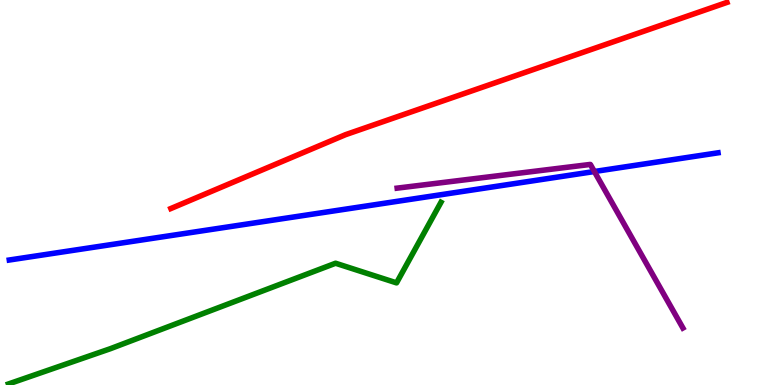[{'lines': ['blue', 'red'], 'intersections': []}, {'lines': ['green', 'red'], 'intersections': []}, {'lines': ['purple', 'red'], 'intersections': []}, {'lines': ['blue', 'green'], 'intersections': []}, {'lines': ['blue', 'purple'], 'intersections': [{'x': 7.67, 'y': 5.54}]}, {'lines': ['green', 'purple'], 'intersections': []}]